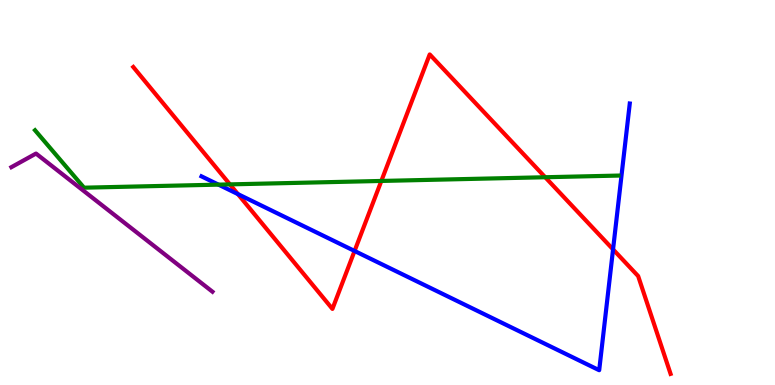[{'lines': ['blue', 'red'], 'intersections': [{'x': 3.07, 'y': 4.96}, {'x': 4.58, 'y': 3.48}, {'x': 7.91, 'y': 3.52}]}, {'lines': ['green', 'red'], 'intersections': [{'x': 2.97, 'y': 5.21}, {'x': 4.92, 'y': 5.3}, {'x': 7.03, 'y': 5.4}]}, {'lines': ['purple', 'red'], 'intersections': []}, {'lines': ['blue', 'green'], 'intersections': [{'x': 2.82, 'y': 5.2}]}, {'lines': ['blue', 'purple'], 'intersections': []}, {'lines': ['green', 'purple'], 'intersections': []}]